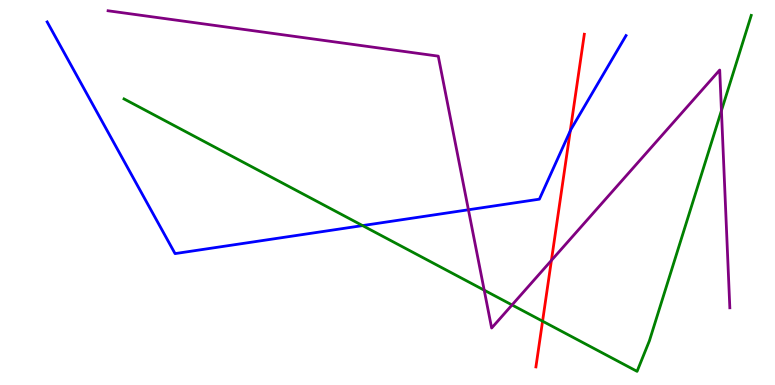[{'lines': ['blue', 'red'], 'intersections': [{'x': 7.36, 'y': 6.6}]}, {'lines': ['green', 'red'], 'intersections': [{'x': 7.0, 'y': 1.66}]}, {'lines': ['purple', 'red'], 'intersections': [{'x': 7.11, 'y': 3.24}]}, {'lines': ['blue', 'green'], 'intersections': [{'x': 4.68, 'y': 4.14}]}, {'lines': ['blue', 'purple'], 'intersections': [{'x': 6.04, 'y': 4.55}]}, {'lines': ['green', 'purple'], 'intersections': [{'x': 6.25, 'y': 2.46}, {'x': 6.61, 'y': 2.08}, {'x': 9.31, 'y': 7.13}]}]